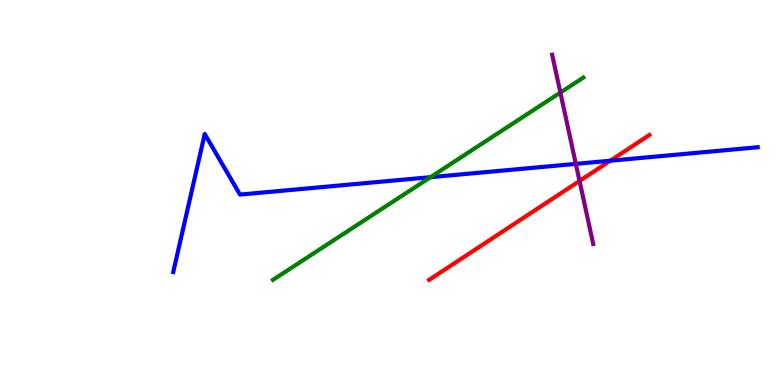[{'lines': ['blue', 'red'], 'intersections': [{'x': 7.87, 'y': 5.83}]}, {'lines': ['green', 'red'], 'intersections': []}, {'lines': ['purple', 'red'], 'intersections': [{'x': 7.48, 'y': 5.3}]}, {'lines': ['blue', 'green'], 'intersections': [{'x': 5.56, 'y': 5.4}]}, {'lines': ['blue', 'purple'], 'intersections': [{'x': 7.43, 'y': 5.74}]}, {'lines': ['green', 'purple'], 'intersections': [{'x': 7.23, 'y': 7.6}]}]